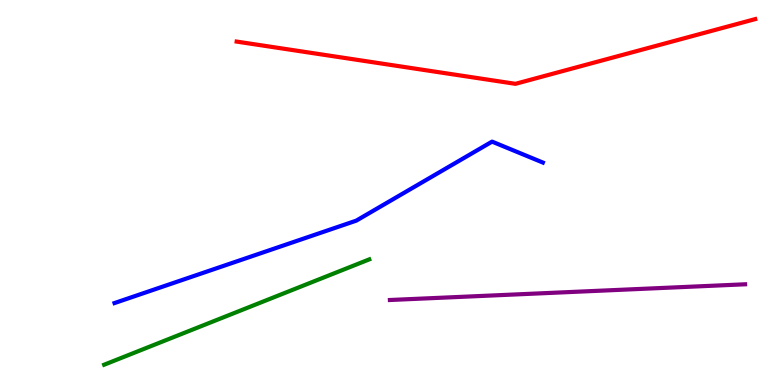[{'lines': ['blue', 'red'], 'intersections': []}, {'lines': ['green', 'red'], 'intersections': []}, {'lines': ['purple', 'red'], 'intersections': []}, {'lines': ['blue', 'green'], 'intersections': []}, {'lines': ['blue', 'purple'], 'intersections': []}, {'lines': ['green', 'purple'], 'intersections': []}]